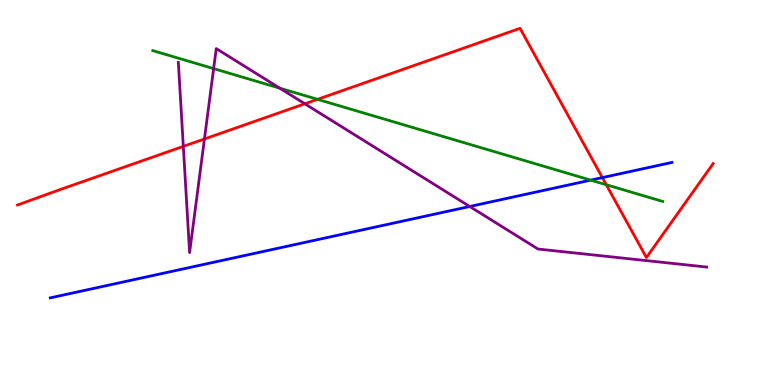[{'lines': ['blue', 'red'], 'intersections': [{'x': 7.77, 'y': 5.39}]}, {'lines': ['green', 'red'], 'intersections': [{'x': 4.1, 'y': 7.42}, {'x': 7.82, 'y': 5.2}]}, {'lines': ['purple', 'red'], 'intersections': [{'x': 2.37, 'y': 6.2}, {'x': 2.64, 'y': 6.39}, {'x': 3.93, 'y': 7.3}]}, {'lines': ['blue', 'green'], 'intersections': [{'x': 7.62, 'y': 5.32}]}, {'lines': ['blue', 'purple'], 'intersections': [{'x': 6.06, 'y': 4.64}]}, {'lines': ['green', 'purple'], 'intersections': [{'x': 2.76, 'y': 8.22}, {'x': 3.61, 'y': 7.71}]}]